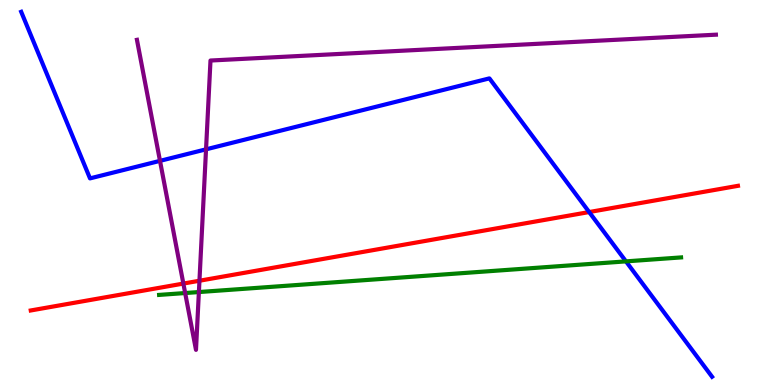[{'lines': ['blue', 'red'], 'intersections': [{'x': 7.6, 'y': 4.49}]}, {'lines': ['green', 'red'], 'intersections': []}, {'lines': ['purple', 'red'], 'intersections': [{'x': 2.37, 'y': 2.63}, {'x': 2.57, 'y': 2.71}]}, {'lines': ['blue', 'green'], 'intersections': [{'x': 8.08, 'y': 3.21}]}, {'lines': ['blue', 'purple'], 'intersections': [{'x': 2.06, 'y': 5.82}, {'x': 2.66, 'y': 6.12}]}, {'lines': ['green', 'purple'], 'intersections': [{'x': 2.39, 'y': 2.39}, {'x': 2.57, 'y': 2.41}]}]